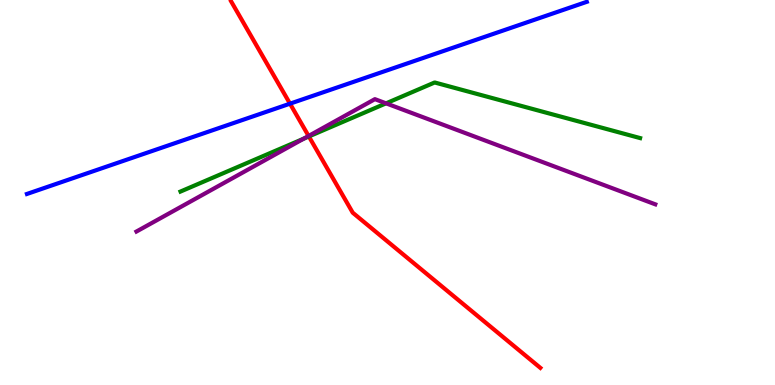[{'lines': ['blue', 'red'], 'intersections': [{'x': 3.74, 'y': 7.31}]}, {'lines': ['green', 'red'], 'intersections': [{'x': 3.99, 'y': 6.46}]}, {'lines': ['purple', 'red'], 'intersections': [{'x': 3.98, 'y': 6.47}]}, {'lines': ['blue', 'green'], 'intersections': []}, {'lines': ['blue', 'purple'], 'intersections': []}, {'lines': ['green', 'purple'], 'intersections': [{'x': 3.92, 'y': 6.4}, {'x': 4.98, 'y': 7.32}]}]